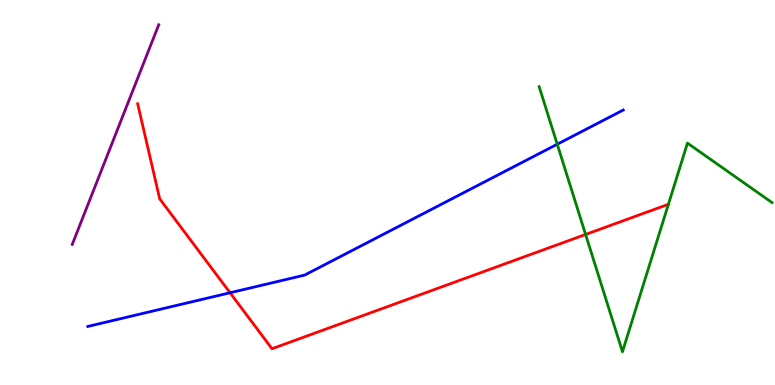[{'lines': ['blue', 'red'], 'intersections': [{'x': 2.97, 'y': 2.4}]}, {'lines': ['green', 'red'], 'intersections': [{'x': 7.56, 'y': 3.91}, {'x': 8.62, 'y': 4.69}]}, {'lines': ['purple', 'red'], 'intersections': []}, {'lines': ['blue', 'green'], 'intersections': [{'x': 7.19, 'y': 6.25}]}, {'lines': ['blue', 'purple'], 'intersections': []}, {'lines': ['green', 'purple'], 'intersections': []}]